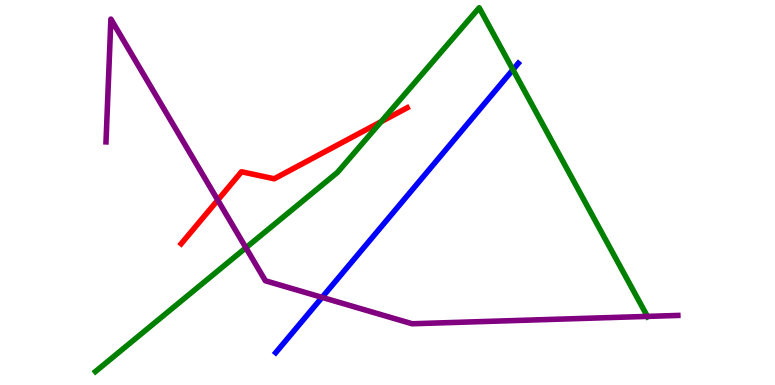[{'lines': ['blue', 'red'], 'intersections': []}, {'lines': ['green', 'red'], 'intersections': [{'x': 4.92, 'y': 6.84}]}, {'lines': ['purple', 'red'], 'intersections': [{'x': 2.81, 'y': 4.8}]}, {'lines': ['blue', 'green'], 'intersections': [{'x': 6.62, 'y': 8.19}]}, {'lines': ['blue', 'purple'], 'intersections': [{'x': 4.16, 'y': 2.28}]}, {'lines': ['green', 'purple'], 'intersections': [{'x': 3.17, 'y': 3.56}, {'x': 8.35, 'y': 1.78}]}]